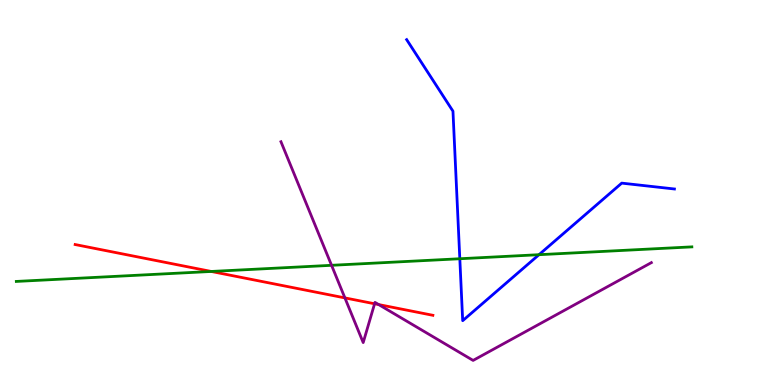[{'lines': ['blue', 'red'], 'intersections': []}, {'lines': ['green', 'red'], 'intersections': [{'x': 2.73, 'y': 2.95}]}, {'lines': ['purple', 'red'], 'intersections': [{'x': 4.45, 'y': 2.26}, {'x': 4.83, 'y': 2.11}, {'x': 4.89, 'y': 2.09}]}, {'lines': ['blue', 'green'], 'intersections': [{'x': 5.93, 'y': 3.28}, {'x': 6.95, 'y': 3.38}]}, {'lines': ['blue', 'purple'], 'intersections': []}, {'lines': ['green', 'purple'], 'intersections': [{'x': 4.28, 'y': 3.11}]}]